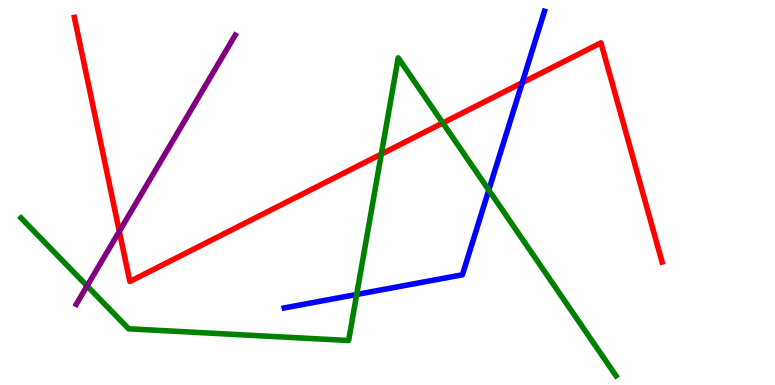[{'lines': ['blue', 'red'], 'intersections': [{'x': 6.74, 'y': 7.85}]}, {'lines': ['green', 'red'], 'intersections': [{'x': 4.92, 'y': 6.0}, {'x': 5.71, 'y': 6.81}]}, {'lines': ['purple', 'red'], 'intersections': [{'x': 1.54, 'y': 3.99}]}, {'lines': ['blue', 'green'], 'intersections': [{'x': 4.6, 'y': 2.35}, {'x': 6.31, 'y': 5.06}]}, {'lines': ['blue', 'purple'], 'intersections': []}, {'lines': ['green', 'purple'], 'intersections': [{'x': 1.12, 'y': 2.57}]}]